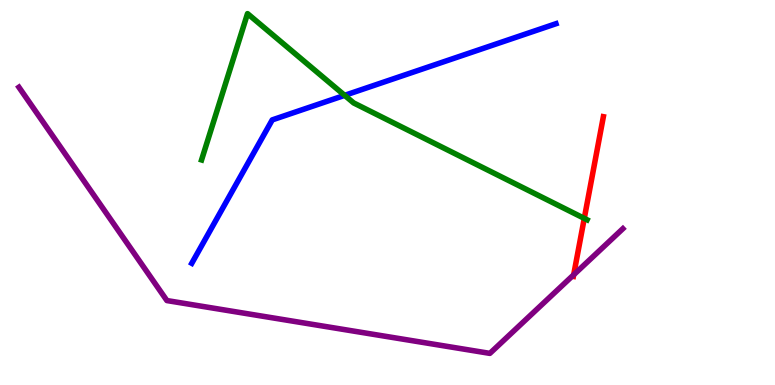[{'lines': ['blue', 'red'], 'intersections': []}, {'lines': ['green', 'red'], 'intersections': [{'x': 7.54, 'y': 4.33}]}, {'lines': ['purple', 'red'], 'intersections': [{'x': 7.4, 'y': 2.86}]}, {'lines': ['blue', 'green'], 'intersections': [{'x': 4.45, 'y': 7.52}]}, {'lines': ['blue', 'purple'], 'intersections': []}, {'lines': ['green', 'purple'], 'intersections': []}]